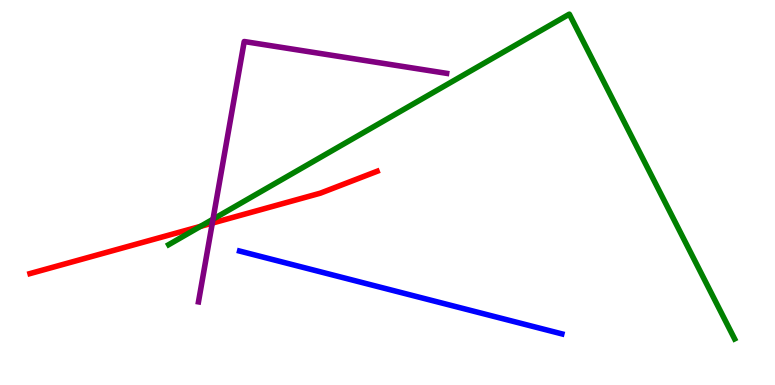[{'lines': ['blue', 'red'], 'intersections': []}, {'lines': ['green', 'red'], 'intersections': [{'x': 2.59, 'y': 4.12}]}, {'lines': ['purple', 'red'], 'intersections': [{'x': 2.74, 'y': 4.21}]}, {'lines': ['blue', 'green'], 'intersections': []}, {'lines': ['blue', 'purple'], 'intersections': []}, {'lines': ['green', 'purple'], 'intersections': [{'x': 2.75, 'y': 4.31}]}]